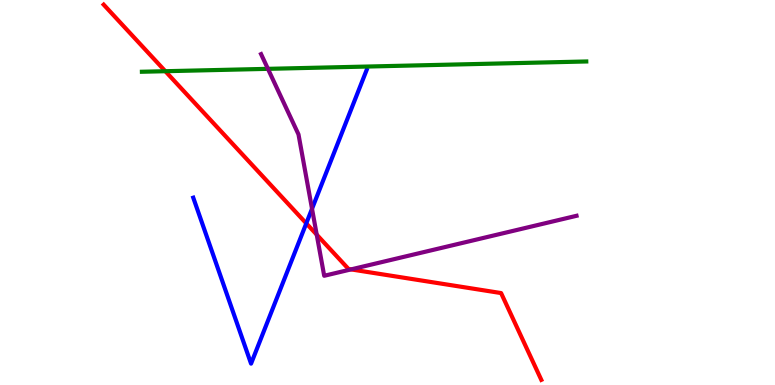[{'lines': ['blue', 'red'], 'intersections': [{'x': 3.95, 'y': 4.2}]}, {'lines': ['green', 'red'], 'intersections': [{'x': 2.13, 'y': 8.15}]}, {'lines': ['purple', 'red'], 'intersections': [{'x': 4.09, 'y': 3.91}, {'x': 4.53, 'y': 3.0}]}, {'lines': ['blue', 'green'], 'intersections': []}, {'lines': ['blue', 'purple'], 'intersections': [{'x': 4.03, 'y': 4.58}]}, {'lines': ['green', 'purple'], 'intersections': [{'x': 3.46, 'y': 8.21}]}]